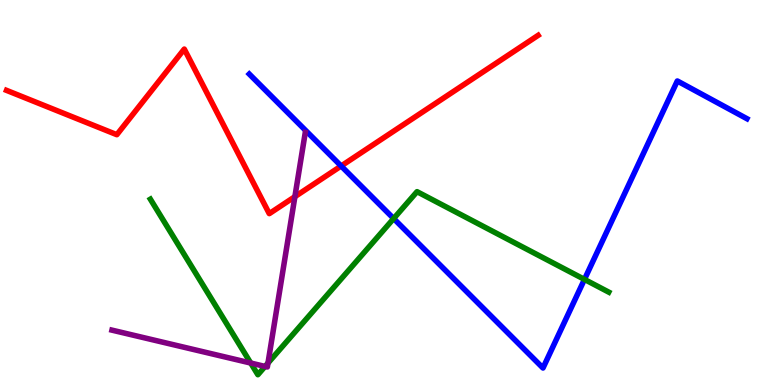[{'lines': ['blue', 'red'], 'intersections': [{'x': 4.4, 'y': 5.69}]}, {'lines': ['green', 'red'], 'intersections': []}, {'lines': ['purple', 'red'], 'intersections': [{'x': 3.81, 'y': 4.89}]}, {'lines': ['blue', 'green'], 'intersections': [{'x': 5.08, 'y': 4.32}, {'x': 7.54, 'y': 2.74}]}, {'lines': ['blue', 'purple'], 'intersections': []}, {'lines': ['green', 'purple'], 'intersections': [{'x': 3.24, 'y': 0.57}, {'x': 3.42, 'y': 0.482}, {'x': 3.46, 'y': 0.57}]}]